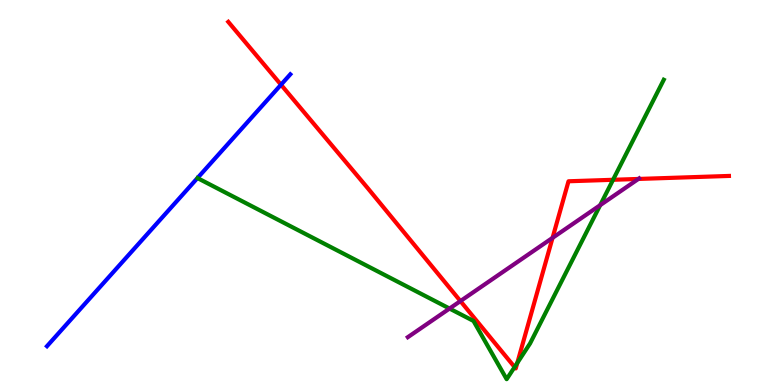[{'lines': ['blue', 'red'], 'intersections': [{'x': 3.63, 'y': 7.8}]}, {'lines': ['green', 'red'], 'intersections': [{'x': 6.64, 'y': 0.466}, {'x': 6.67, 'y': 0.573}, {'x': 7.91, 'y': 5.33}]}, {'lines': ['purple', 'red'], 'intersections': [{'x': 5.94, 'y': 2.18}, {'x': 7.13, 'y': 3.82}, {'x': 8.24, 'y': 5.35}]}, {'lines': ['blue', 'green'], 'intersections': []}, {'lines': ['blue', 'purple'], 'intersections': []}, {'lines': ['green', 'purple'], 'intersections': [{'x': 5.8, 'y': 1.99}, {'x': 7.74, 'y': 4.67}]}]